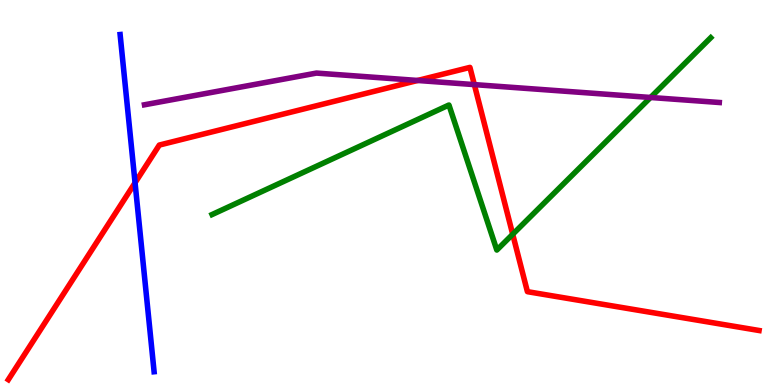[{'lines': ['blue', 'red'], 'intersections': [{'x': 1.74, 'y': 5.25}]}, {'lines': ['green', 'red'], 'intersections': [{'x': 6.62, 'y': 3.91}]}, {'lines': ['purple', 'red'], 'intersections': [{'x': 5.39, 'y': 7.91}, {'x': 6.12, 'y': 7.8}]}, {'lines': ['blue', 'green'], 'intersections': []}, {'lines': ['blue', 'purple'], 'intersections': []}, {'lines': ['green', 'purple'], 'intersections': [{'x': 8.39, 'y': 7.47}]}]